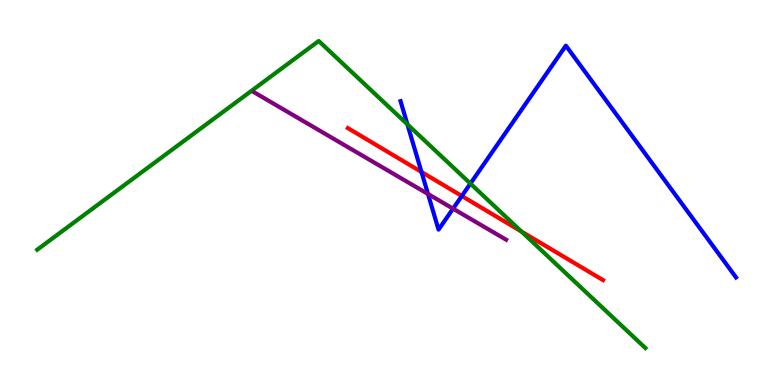[{'lines': ['blue', 'red'], 'intersections': [{'x': 5.44, 'y': 5.53}, {'x': 5.96, 'y': 4.91}]}, {'lines': ['green', 'red'], 'intersections': [{'x': 6.73, 'y': 3.99}]}, {'lines': ['purple', 'red'], 'intersections': []}, {'lines': ['blue', 'green'], 'intersections': [{'x': 5.26, 'y': 6.77}, {'x': 6.07, 'y': 5.23}]}, {'lines': ['blue', 'purple'], 'intersections': [{'x': 5.52, 'y': 4.96}, {'x': 5.85, 'y': 4.58}]}, {'lines': ['green', 'purple'], 'intersections': []}]